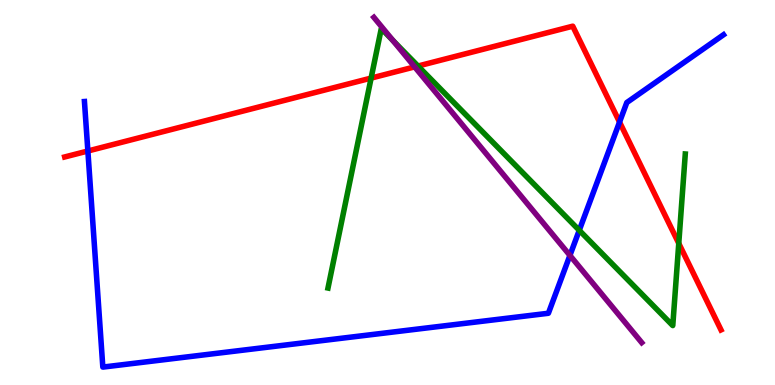[{'lines': ['blue', 'red'], 'intersections': [{'x': 1.13, 'y': 6.08}, {'x': 7.99, 'y': 6.83}]}, {'lines': ['green', 'red'], 'intersections': [{'x': 4.79, 'y': 7.97}, {'x': 5.39, 'y': 8.29}, {'x': 8.76, 'y': 3.68}]}, {'lines': ['purple', 'red'], 'intersections': [{'x': 5.35, 'y': 8.26}]}, {'lines': ['blue', 'green'], 'intersections': [{'x': 7.47, 'y': 4.02}]}, {'lines': ['blue', 'purple'], 'intersections': [{'x': 7.35, 'y': 3.37}]}, {'lines': ['green', 'purple'], 'intersections': [{'x': 5.07, 'y': 8.95}]}]